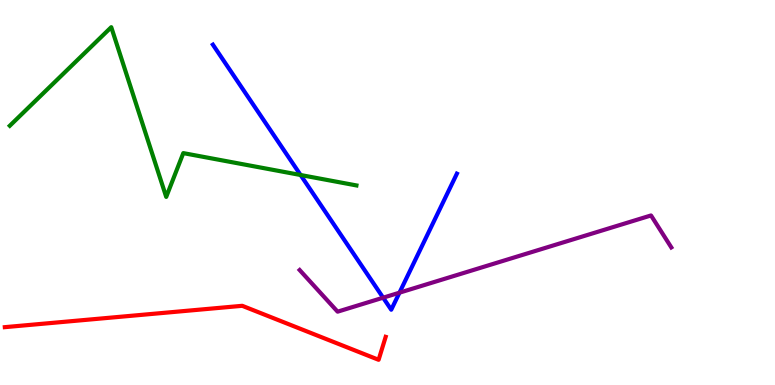[{'lines': ['blue', 'red'], 'intersections': []}, {'lines': ['green', 'red'], 'intersections': []}, {'lines': ['purple', 'red'], 'intersections': []}, {'lines': ['blue', 'green'], 'intersections': [{'x': 3.88, 'y': 5.45}]}, {'lines': ['blue', 'purple'], 'intersections': [{'x': 4.94, 'y': 2.27}, {'x': 5.15, 'y': 2.4}]}, {'lines': ['green', 'purple'], 'intersections': []}]